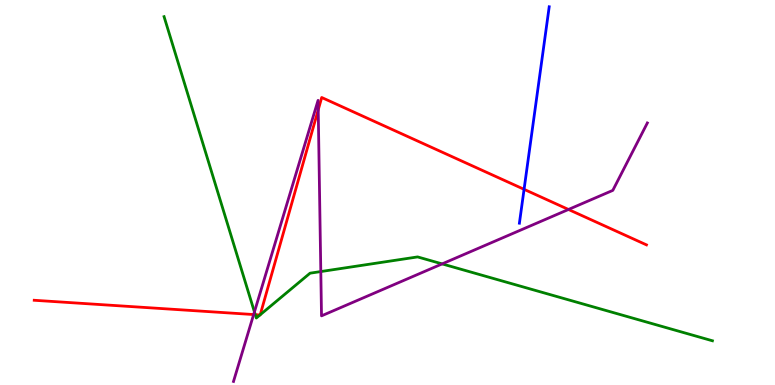[{'lines': ['blue', 'red'], 'intersections': [{'x': 6.76, 'y': 5.08}]}, {'lines': ['green', 'red'], 'intersections': [{'x': 3.29, 'y': 1.83}, {'x': 3.35, 'y': 1.82}, {'x': 3.36, 'y': 1.82}]}, {'lines': ['purple', 'red'], 'intersections': [{'x': 3.27, 'y': 1.83}, {'x': 4.11, 'y': 7.15}, {'x': 7.34, 'y': 4.56}]}, {'lines': ['blue', 'green'], 'intersections': []}, {'lines': ['blue', 'purple'], 'intersections': []}, {'lines': ['green', 'purple'], 'intersections': [{'x': 3.28, 'y': 1.9}, {'x': 4.14, 'y': 2.95}, {'x': 5.71, 'y': 3.15}]}]